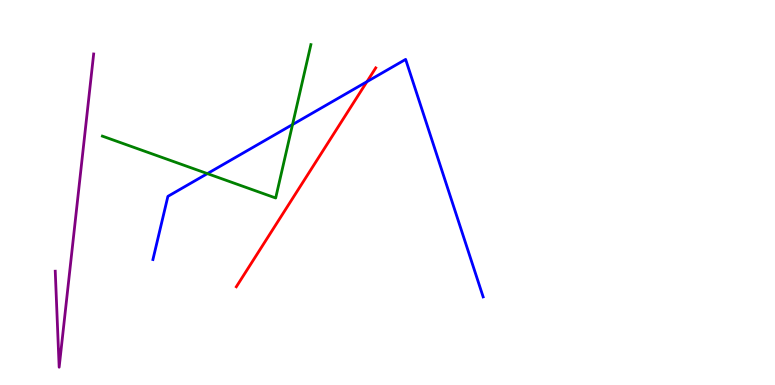[{'lines': ['blue', 'red'], 'intersections': [{'x': 4.73, 'y': 7.88}]}, {'lines': ['green', 'red'], 'intersections': []}, {'lines': ['purple', 'red'], 'intersections': []}, {'lines': ['blue', 'green'], 'intersections': [{'x': 2.68, 'y': 5.49}, {'x': 3.77, 'y': 6.76}]}, {'lines': ['blue', 'purple'], 'intersections': []}, {'lines': ['green', 'purple'], 'intersections': []}]